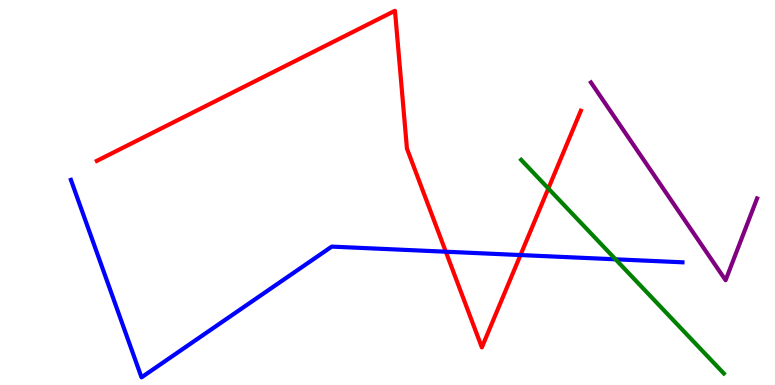[{'lines': ['blue', 'red'], 'intersections': [{'x': 5.75, 'y': 3.46}, {'x': 6.72, 'y': 3.38}]}, {'lines': ['green', 'red'], 'intersections': [{'x': 7.08, 'y': 5.1}]}, {'lines': ['purple', 'red'], 'intersections': []}, {'lines': ['blue', 'green'], 'intersections': [{'x': 7.94, 'y': 3.26}]}, {'lines': ['blue', 'purple'], 'intersections': []}, {'lines': ['green', 'purple'], 'intersections': []}]